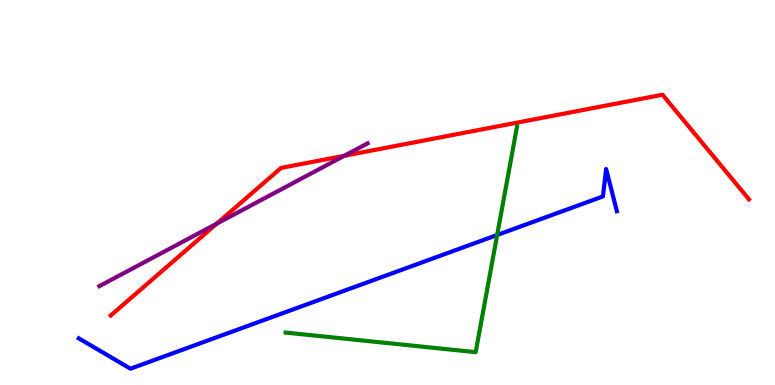[{'lines': ['blue', 'red'], 'intersections': []}, {'lines': ['green', 'red'], 'intersections': []}, {'lines': ['purple', 'red'], 'intersections': [{'x': 2.8, 'y': 4.19}, {'x': 4.44, 'y': 5.95}]}, {'lines': ['blue', 'green'], 'intersections': [{'x': 6.41, 'y': 3.9}]}, {'lines': ['blue', 'purple'], 'intersections': []}, {'lines': ['green', 'purple'], 'intersections': []}]